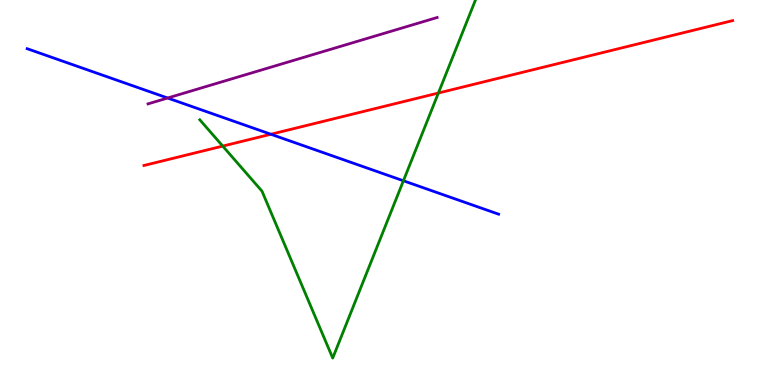[{'lines': ['blue', 'red'], 'intersections': [{'x': 3.5, 'y': 6.51}]}, {'lines': ['green', 'red'], 'intersections': [{'x': 2.87, 'y': 6.21}, {'x': 5.66, 'y': 7.58}]}, {'lines': ['purple', 'red'], 'intersections': []}, {'lines': ['blue', 'green'], 'intersections': [{'x': 5.21, 'y': 5.3}]}, {'lines': ['blue', 'purple'], 'intersections': [{'x': 2.16, 'y': 7.45}]}, {'lines': ['green', 'purple'], 'intersections': []}]